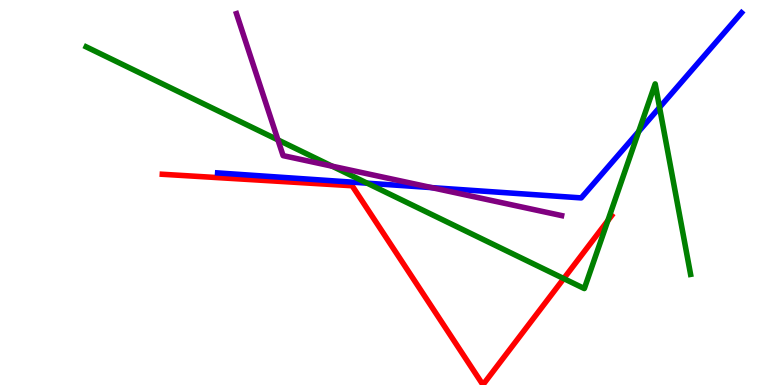[{'lines': ['blue', 'red'], 'intersections': []}, {'lines': ['green', 'red'], 'intersections': [{'x': 7.27, 'y': 2.76}, {'x': 7.84, 'y': 4.27}]}, {'lines': ['purple', 'red'], 'intersections': []}, {'lines': ['blue', 'green'], 'intersections': [{'x': 4.74, 'y': 5.24}, {'x': 8.24, 'y': 6.58}, {'x': 8.51, 'y': 7.21}]}, {'lines': ['blue', 'purple'], 'intersections': [{'x': 5.57, 'y': 5.13}]}, {'lines': ['green', 'purple'], 'intersections': [{'x': 3.59, 'y': 6.37}, {'x': 4.29, 'y': 5.68}]}]